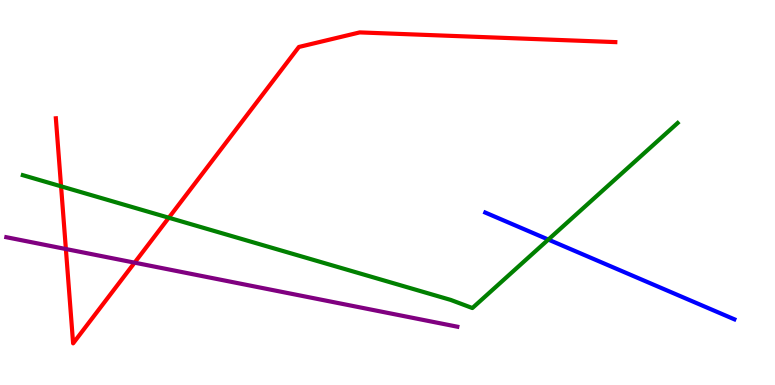[{'lines': ['blue', 'red'], 'intersections': []}, {'lines': ['green', 'red'], 'intersections': [{'x': 0.788, 'y': 5.16}, {'x': 2.18, 'y': 4.34}]}, {'lines': ['purple', 'red'], 'intersections': [{'x': 0.85, 'y': 3.53}, {'x': 1.74, 'y': 3.18}]}, {'lines': ['blue', 'green'], 'intersections': [{'x': 7.08, 'y': 3.78}]}, {'lines': ['blue', 'purple'], 'intersections': []}, {'lines': ['green', 'purple'], 'intersections': []}]